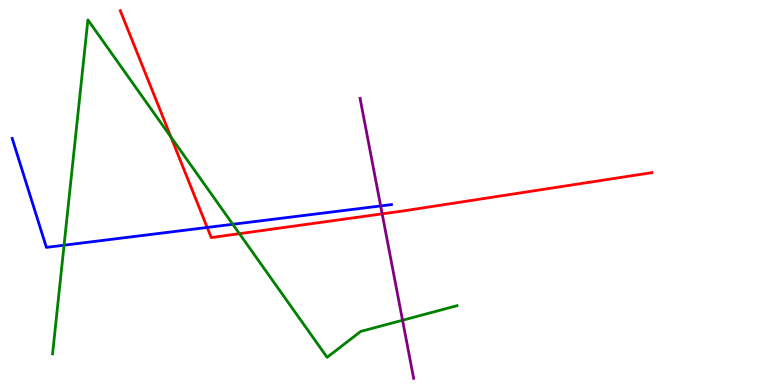[{'lines': ['blue', 'red'], 'intersections': [{'x': 2.67, 'y': 4.09}]}, {'lines': ['green', 'red'], 'intersections': [{'x': 2.21, 'y': 6.44}, {'x': 3.09, 'y': 3.93}]}, {'lines': ['purple', 'red'], 'intersections': [{'x': 4.93, 'y': 4.45}]}, {'lines': ['blue', 'green'], 'intersections': [{'x': 0.827, 'y': 3.63}, {'x': 3.0, 'y': 4.17}]}, {'lines': ['blue', 'purple'], 'intersections': [{'x': 4.91, 'y': 4.65}]}, {'lines': ['green', 'purple'], 'intersections': [{'x': 5.19, 'y': 1.68}]}]